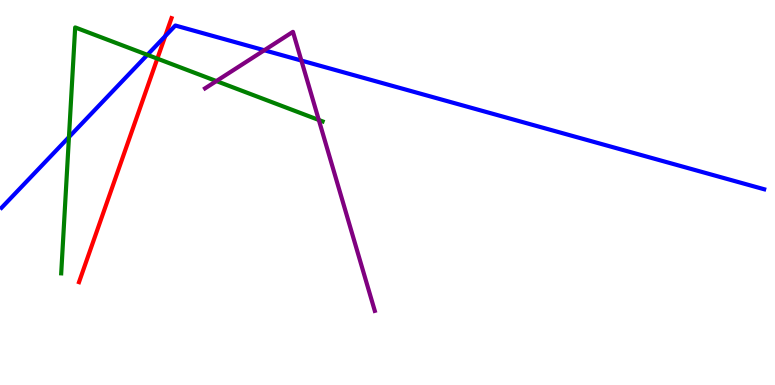[{'lines': ['blue', 'red'], 'intersections': [{'x': 2.13, 'y': 9.06}]}, {'lines': ['green', 'red'], 'intersections': [{'x': 2.03, 'y': 8.48}]}, {'lines': ['purple', 'red'], 'intersections': []}, {'lines': ['blue', 'green'], 'intersections': [{'x': 0.89, 'y': 6.44}, {'x': 1.9, 'y': 8.58}]}, {'lines': ['blue', 'purple'], 'intersections': [{'x': 3.41, 'y': 8.69}, {'x': 3.89, 'y': 8.43}]}, {'lines': ['green', 'purple'], 'intersections': [{'x': 2.79, 'y': 7.89}, {'x': 4.11, 'y': 6.88}]}]